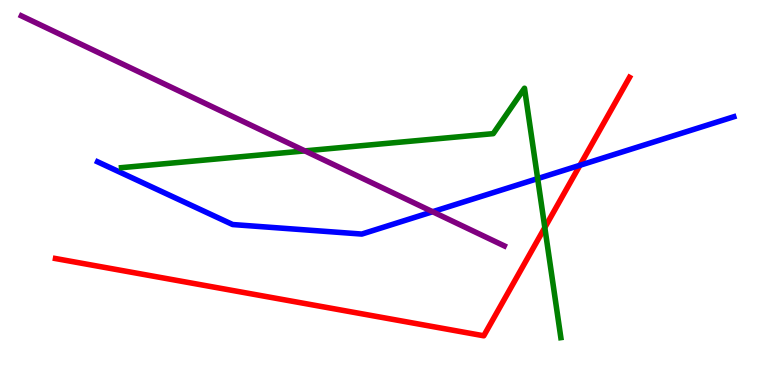[{'lines': ['blue', 'red'], 'intersections': [{'x': 7.48, 'y': 5.71}]}, {'lines': ['green', 'red'], 'intersections': [{'x': 7.03, 'y': 4.09}]}, {'lines': ['purple', 'red'], 'intersections': []}, {'lines': ['blue', 'green'], 'intersections': [{'x': 6.94, 'y': 5.36}]}, {'lines': ['blue', 'purple'], 'intersections': [{'x': 5.58, 'y': 4.5}]}, {'lines': ['green', 'purple'], 'intersections': [{'x': 3.93, 'y': 6.08}]}]